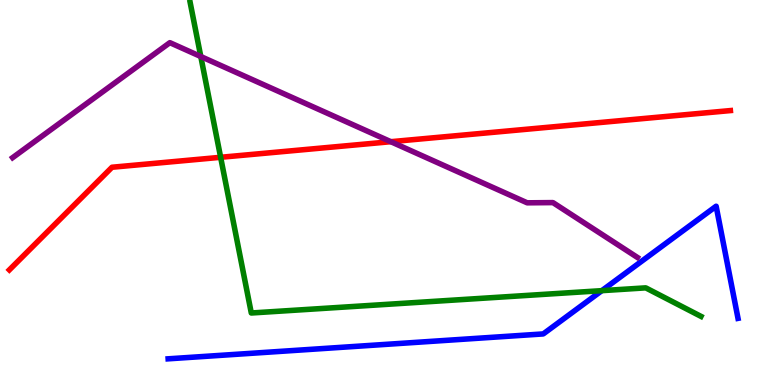[{'lines': ['blue', 'red'], 'intersections': []}, {'lines': ['green', 'red'], 'intersections': [{'x': 2.85, 'y': 5.91}]}, {'lines': ['purple', 'red'], 'intersections': [{'x': 5.04, 'y': 6.32}]}, {'lines': ['blue', 'green'], 'intersections': [{'x': 7.77, 'y': 2.45}]}, {'lines': ['blue', 'purple'], 'intersections': []}, {'lines': ['green', 'purple'], 'intersections': [{'x': 2.59, 'y': 8.53}]}]